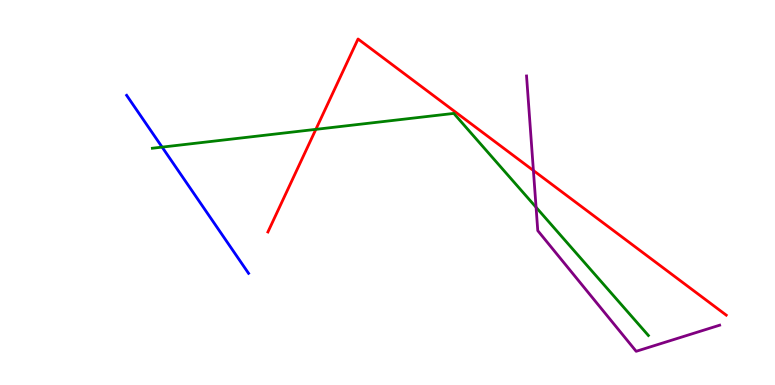[{'lines': ['blue', 'red'], 'intersections': []}, {'lines': ['green', 'red'], 'intersections': [{'x': 4.08, 'y': 6.64}]}, {'lines': ['purple', 'red'], 'intersections': [{'x': 6.88, 'y': 5.57}]}, {'lines': ['blue', 'green'], 'intersections': [{'x': 2.09, 'y': 6.18}]}, {'lines': ['blue', 'purple'], 'intersections': []}, {'lines': ['green', 'purple'], 'intersections': [{'x': 6.92, 'y': 4.62}]}]